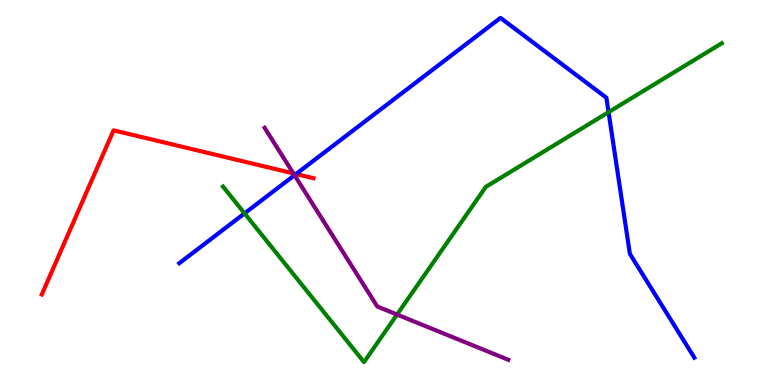[{'lines': ['blue', 'red'], 'intersections': [{'x': 3.82, 'y': 5.48}]}, {'lines': ['green', 'red'], 'intersections': []}, {'lines': ['purple', 'red'], 'intersections': [{'x': 3.79, 'y': 5.5}]}, {'lines': ['blue', 'green'], 'intersections': [{'x': 3.16, 'y': 4.46}, {'x': 7.85, 'y': 7.09}]}, {'lines': ['blue', 'purple'], 'intersections': [{'x': 3.8, 'y': 5.45}]}, {'lines': ['green', 'purple'], 'intersections': [{'x': 5.12, 'y': 1.83}]}]